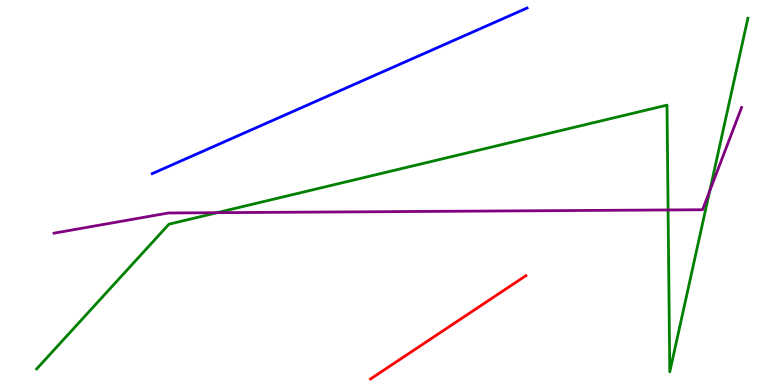[{'lines': ['blue', 'red'], 'intersections': []}, {'lines': ['green', 'red'], 'intersections': []}, {'lines': ['purple', 'red'], 'intersections': []}, {'lines': ['blue', 'green'], 'intersections': []}, {'lines': ['blue', 'purple'], 'intersections': []}, {'lines': ['green', 'purple'], 'intersections': [{'x': 2.8, 'y': 4.48}, {'x': 8.62, 'y': 4.55}, {'x': 9.16, 'y': 5.04}]}]